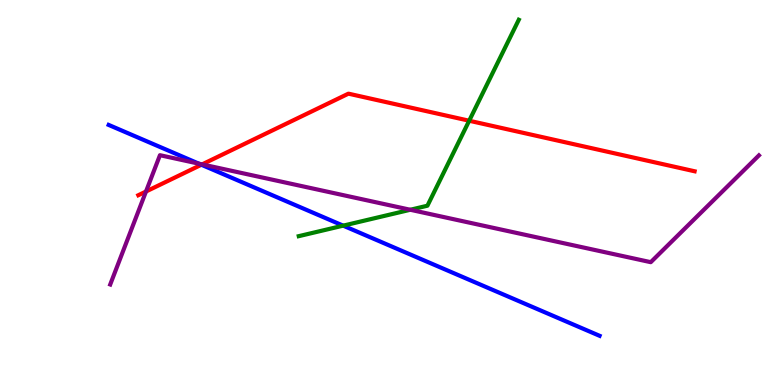[{'lines': ['blue', 'red'], 'intersections': [{'x': 2.6, 'y': 5.72}]}, {'lines': ['green', 'red'], 'intersections': [{'x': 6.05, 'y': 6.86}]}, {'lines': ['purple', 'red'], 'intersections': [{'x': 1.88, 'y': 5.03}, {'x': 2.61, 'y': 5.73}]}, {'lines': ['blue', 'green'], 'intersections': [{'x': 4.43, 'y': 4.14}]}, {'lines': ['blue', 'purple'], 'intersections': [{'x': 2.57, 'y': 5.75}]}, {'lines': ['green', 'purple'], 'intersections': [{'x': 5.29, 'y': 4.55}]}]